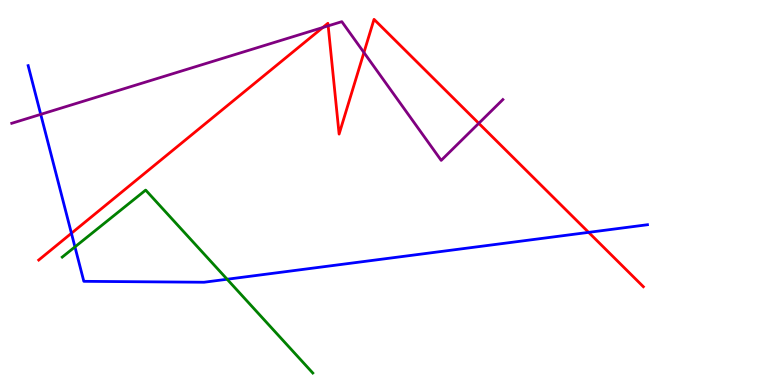[{'lines': ['blue', 'red'], 'intersections': [{'x': 0.922, 'y': 3.94}, {'x': 7.6, 'y': 3.96}]}, {'lines': ['green', 'red'], 'intersections': []}, {'lines': ['purple', 'red'], 'intersections': [{'x': 4.16, 'y': 9.29}, {'x': 4.23, 'y': 9.33}, {'x': 4.7, 'y': 8.64}, {'x': 6.18, 'y': 6.8}]}, {'lines': ['blue', 'green'], 'intersections': [{'x': 0.967, 'y': 3.59}, {'x': 2.93, 'y': 2.75}]}, {'lines': ['blue', 'purple'], 'intersections': [{'x': 0.526, 'y': 7.03}]}, {'lines': ['green', 'purple'], 'intersections': []}]